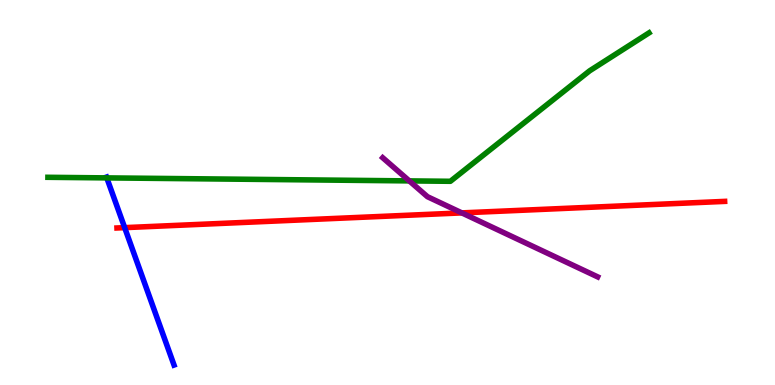[{'lines': ['blue', 'red'], 'intersections': [{'x': 1.61, 'y': 4.09}]}, {'lines': ['green', 'red'], 'intersections': []}, {'lines': ['purple', 'red'], 'intersections': [{'x': 5.96, 'y': 4.47}]}, {'lines': ['blue', 'green'], 'intersections': [{'x': 1.38, 'y': 5.38}]}, {'lines': ['blue', 'purple'], 'intersections': []}, {'lines': ['green', 'purple'], 'intersections': [{'x': 5.28, 'y': 5.3}]}]